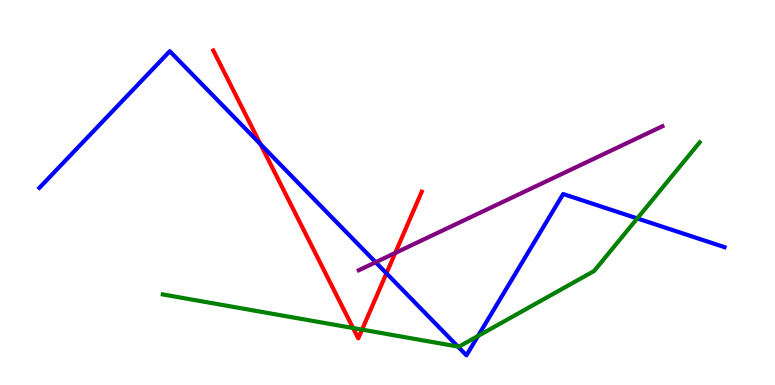[{'lines': ['blue', 'red'], 'intersections': [{'x': 3.36, 'y': 6.25}, {'x': 4.99, 'y': 2.9}]}, {'lines': ['green', 'red'], 'intersections': [{'x': 4.56, 'y': 1.48}, {'x': 4.67, 'y': 1.44}]}, {'lines': ['purple', 'red'], 'intersections': [{'x': 5.1, 'y': 3.43}]}, {'lines': ['blue', 'green'], 'intersections': [{'x': 5.91, 'y': 0.999}, {'x': 6.17, 'y': 1.27}, {'x': 8.22, 'y': 4.33}]}, {'lines': ['blue', 'purple'], 'intersections': [{'x': 4.85, 'y': 3.19}]}, {'lines': ['green', 'purple'], 'intersections': []}]